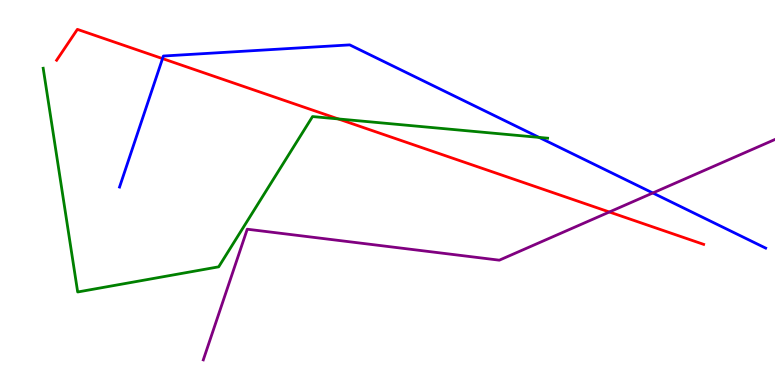[{'lines': ['blue', 'red'], 'intersections': [{'x': 2.1, 'y': 8.48}]}, {'lines': ['green', 'red'], 'intersections': [{'x': 4.36, 'y': 6.91}]}, {'lines': ['purple', 'red'], 'intersections': [{'x': 7.86, 'y': 4.49}]}, {'lines': ['blue', 'green'], 'intersections': [{'x': 6.96, 'y': 6.43}]}, {'lines': ['blue', 'purple'], 'intersections': [{'x': 8.42, 'y': 4.99}]}, {'lines': ['green', 'purple'], 'intersections': []}]